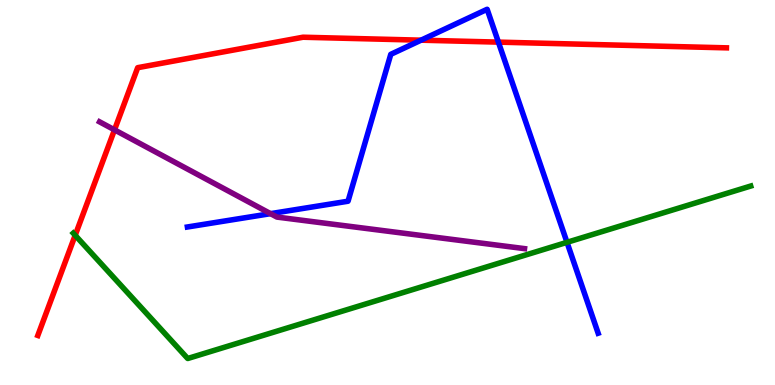[{'lines': ['blue', 'red'], 'intersections': [{'x': 5.43, 'y': 8.96}, {'x': 6.43, 'y': 8.91}]}, {'lines': ['green', 'red'], 'intersections': [{'x': 0.97, 'y': 3.89}]}, {'lines': ['purple', 'red'], 'intersections': [{'x': 1.48, 'y': 6.63}]}, {'lines': ['blue', 'green'], 'intersections': [{'x': 7.32, 'y': 3.71}]}, {'lines': ['blue', 'purple'], 'intersections': [{'x': 3.49, 'y': 4.45}]}, {'lines': ['green', 'purple'], 'intersections': []}]